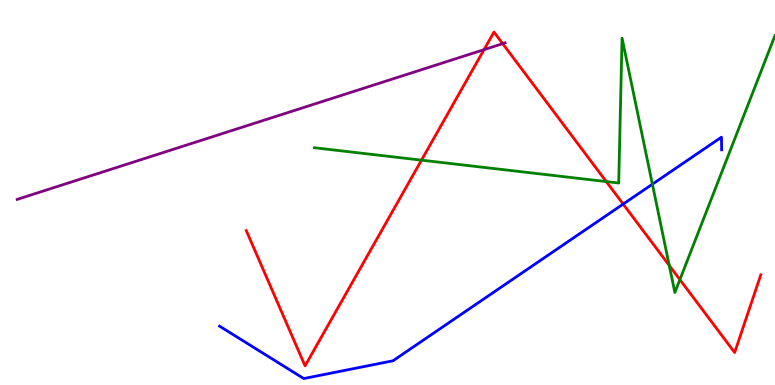[{'lines': ['blue', 'red'], 'intersections': [{'x': 8.04, 'y': 4.7}]}, {'lines': ['green', 'red'], 'intersections': [{'x': 5.44, 'y': 5.84}, {'x': 7.82, 'y': 5.28}, {'x': 8.64, 'y': 3.1}, {'x': 8.77, 'y': 2.74}]}, {'lines': ['purple', 'red'], 'intersections': [{'x': 6.25, 'y': 8.71}, {'x': 6.49, 'y': 8.87}]}, {'lines': ['blue', 'green'], 'intersections': [{'x': 8.42, 'y': 5.22}]}, {'lines': ['blue', 'purple'], 'intersections': []}, {'lines': ['green', 'purple'], 'intersections': []}]